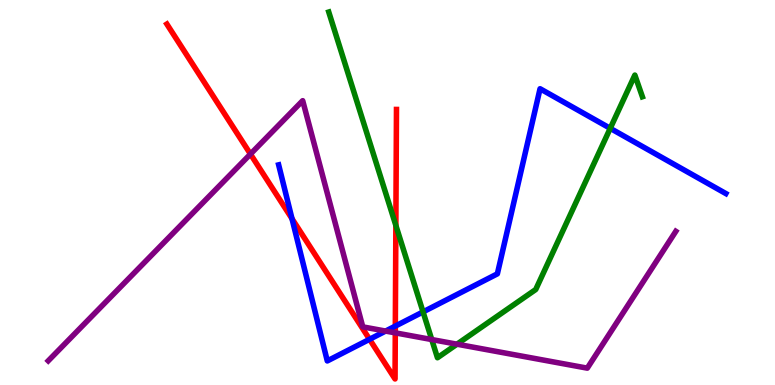[{'lines': ['blue', 'red'], 'intersections': [{'x': 3.77, 'y': 4.32}, {'x': 4.77, 'y': 1.19}, {'x': 5.1, 'y': 1.53}]}, {'lines': ['green', 'red'], 'intersections': [{'x': 5.11, 'y': 4.14}]}, {'lines': ['purple', 'red'], 'intersections': [{'x': 3.23, 'y': 6.0}, {'x': 5.1, 'y': 1.35}]}, {'lines': ['blue', 'green'], 'intersections': [{'x': 5.46, 'y': 1.9}, {'x': 7.87, 'y': 6.67}]}, {'lines': ['blue', 'purple'], 'intersections': [{'x': 4.98, 'y': 1.4}]}, {'lines': ['green', 'purple'], 'intersections': [{'x': 5.57, 'y': 1.18}, {'x': 5.9, 'y': 1.06}]}]